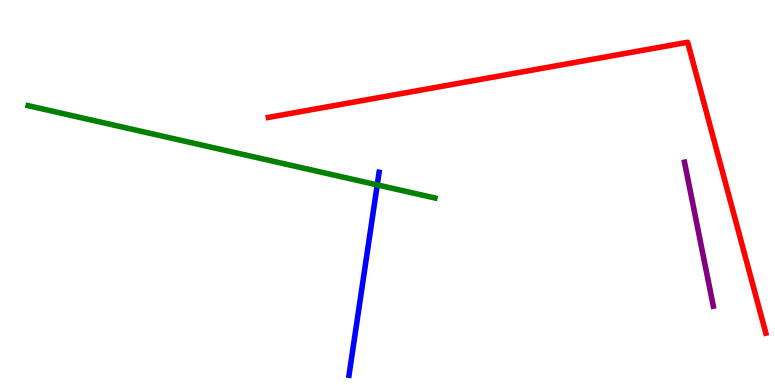[{'lines': ['blue', 'red'], 'intersections': []}, {'lines': ['green', 'red'], 'intersections': []}, {'lines': ['purple', 'red'], 'intersections': []}, {'lines': ['blue', 'green'], 'intersections': [{'x': 4.87, 'y': 5.2}]}, {'lines': ['blue', 'purple'], 'intersections': []}, {'lines': ['green', 'purple'], 'intersections': []}]